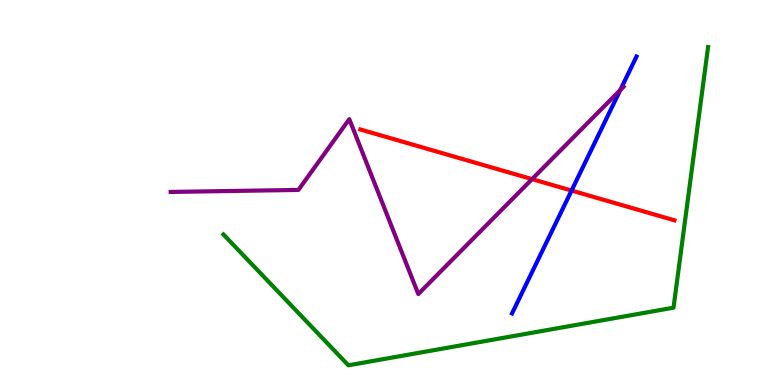[{'lines': ['blue', 'red'], 'intersections': [{'x': 7.38, 'y': 5.05}]}, {'lines': ['green', 'red'], 'intersections': []}, {'lines': ['purple', 'red'], 'intersections': [{'x': 6.87, 'y': 5.35}]}, {'lines': ['blue', 'green'], 'intersections': []}, {'lines': ['blue', 'purple'], 'intersections': [{'x': 8.0, 'y': 7.66}]}, {'lines': ['green', 'purple'], 'intersections': []}]